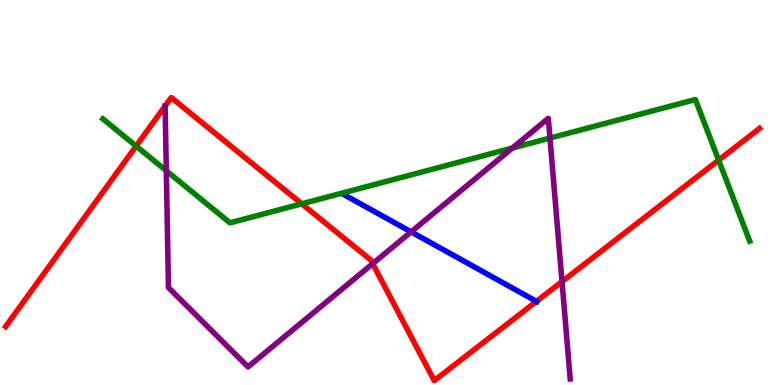[{'lines': ['blue', 'red'], 'intersections': [{'x': 6.92, 'y': 2.17}]}, {'lines': ['green', 'red'], 'intersections': [{'x': 1.76, 'y': 6.21}, {'x': 3.89, 'y': 4.71}, {'x': 9.27, 'y': 5.84}]}, {'lines': ['purple', 'red'], 'intersections': [{'x': 2.13, 'y': 7.25}, {'x': 4.81, 'y': 3.15}, {'x': 7.25, 'y': 2.69}]}, {'lines': ['blue', 'green'], 'intersections': []}, {'lines': ['blue', 'purple'], 'intersections': [{'x': 5.3, 'y': 3.98}]}, {'lines': ['green', 'purple'], 'intersections': [{'x': 2.15, 'y': 5.57}, {'x': 6.61, 'y': 6.16}, {'x': 7.1, 'y': 6.41}]}]